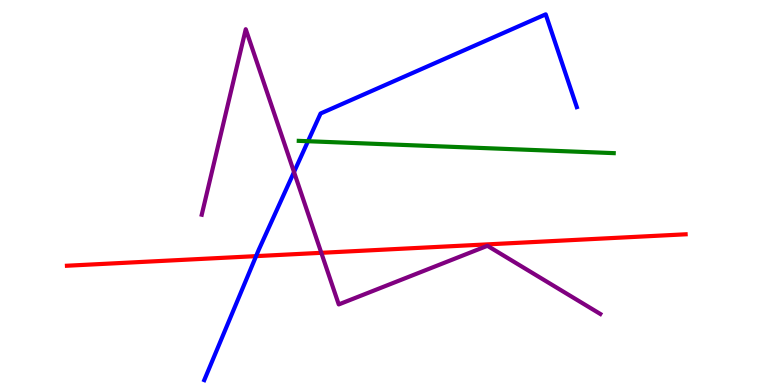[{'lines': ['blue', 'red'], 'intersections': [{'x': 3.3, 'y': 3.35}]}, {'lines': ['green', 'red'], 'intersections': []}, {'lines': ['purple', 'red'], 'intersections': [{'x': 4.15, 'y': 3.43}]}, {'lines': ['blue', 'green'], 'intersections': [{'x': 3.97, 'y': 6.33}]}, {'lines': ['blue', 'purple'], 'intersections': [{'x': 3.79, 'y': 5.53}]}, {'lines': ['green', 'purple'], 'intersections': []}]